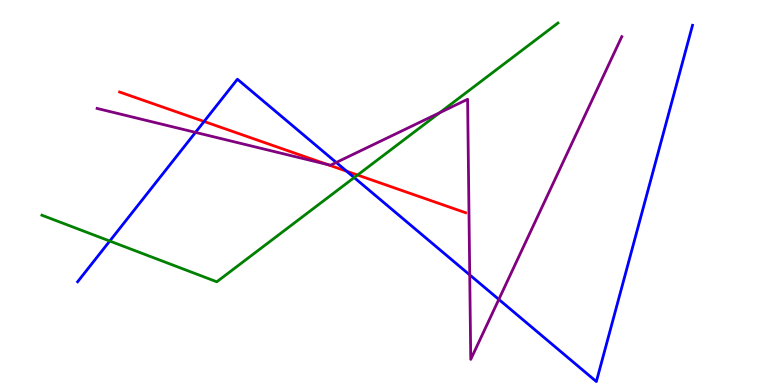[{'lines': ['blue', 'red'], 'intersections': [{'x': 2.63, 'y': 6.84}, {'x': 4.47, 'y': 5.55}]}, {'lines': ['green', 'red'], 'intersections': [{'x': 4.61, 'y': 5.45}]}, {'lines': ['purple', 'red'], 'intersections': [{'x': 4.22, 'y': 5.73}]}, {'lines': ['blue', 'green'], 'intersections': [{'x': 1.42, 'y': 3.74}, {'x': 4.57, 'y': 5.39}]}, {'lines': ['blue', 'purple'], 'intersections': [{'x': 2.52, 'y': 6.56}, {'x': 4.34, 'y': 5.78}, {'x': 6.06, 'y': 2.86}, {'x': 6.44, 'y': 2.22}]}, {'lines': ['green', 'purple'], 'intersections': [{'x': 5.67, 'y': 7.07}]}]